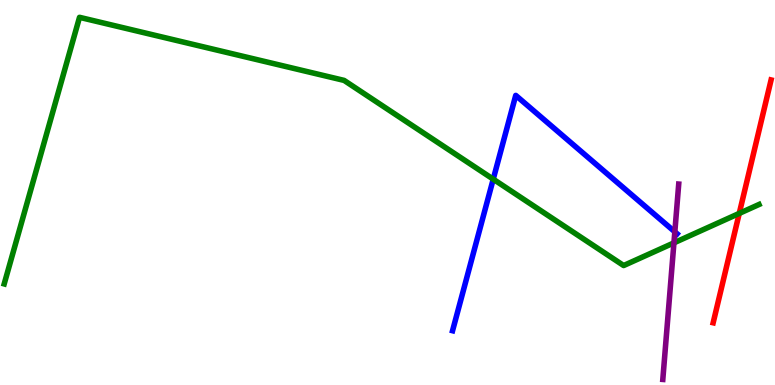[{'lines': ['blue', 'red'], 'intersections': []}, {'lines': ['green', 'red'], 'intersections': [{'x': 9.54, 'y': 4.46}]}, {'lines': ['purple', 'red'], 'intersections': []}, {'lines': ['blue', 'green'], 'intersections': [{'x': 6.36, 'y': 5.35}]}, {'lines': ['blue', 'purple'], 'intersections': [{'x': 8.71, 'y': 3.98}]}, {'lines': ['green', 'purple'], 'intersections': [{'x': 8.7, 'y': 3.69}]}]